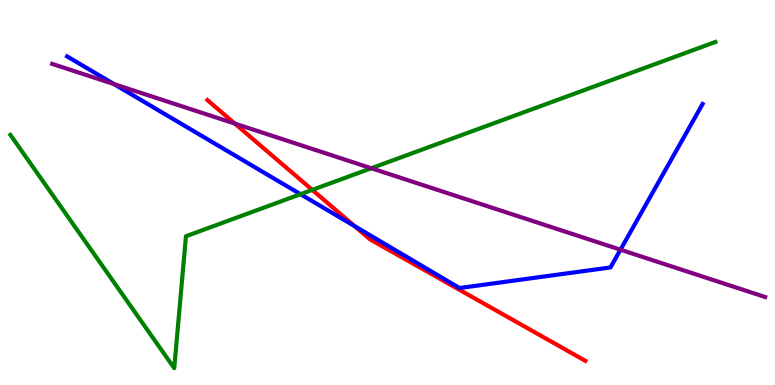[{'lines': ['blue', 'red'], 'intersections': [{'x': 4.58, 'y': 4.13}]}, {'lines': ['green', 'red'], 'intersections': [{'x': 4.03, 'y': 5.07}]}, {'lines': ['purple', 'red'], 'intersections': [{'x': 3.03, 'y': 6.79}]}, {'lines': ['blue', 'green'], 'intersections': [{'x': 3.88, 'y': 4.96}]}, {'lines': ['blue', 'purple'], 'intersections': [{'x': 1.47, 'y': 7.82}, {'x': 8.01, 'y': 3.51}]}, {'lines': ['green', 'purple'], 'intersections': [{'x': 4.79, 'y': 5.63}]}]